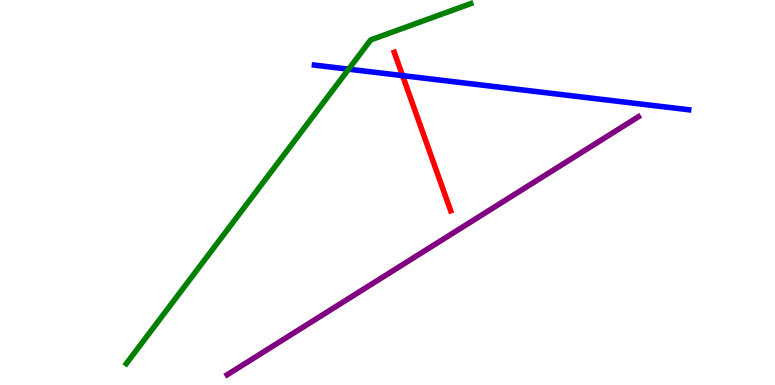[{'lines': ['blue', 'red'], 'intersections': [{'x': 5.19, 'y': 8.04}]}, {'lines': ['green', 'red'], 'intersections': []}, {'lines': ['purple', 'red'], 'intersections': []}, {'lines': ['blue', 'green'], 'intersections': [{'x': 4.5, 'y': 8.2}]}, {'lines': ['blue', 'purple'], 'intersections': []}, {'lines': ['green', 'purple'], 'intersections': []}]